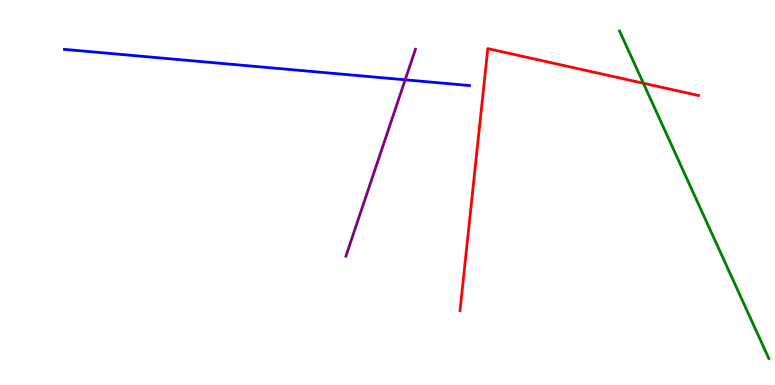[{'lines': ['blue', 'red'], 'intersections': []}, {'lines': ['green', 'red'], 'intersections': [{'x': 8.3, 'y': 7.84}]}, {'lines': ['purple', 'red'], 'intersections': []}, {'lines': ['blue', 'green'], 'intersections': []}, {'lines': ['blue', 'purple'], 'intersections': [{'x': 5.23, 'y': 7.93}]}, {'lines': ['green', 'purple'], 'intersections': []}]